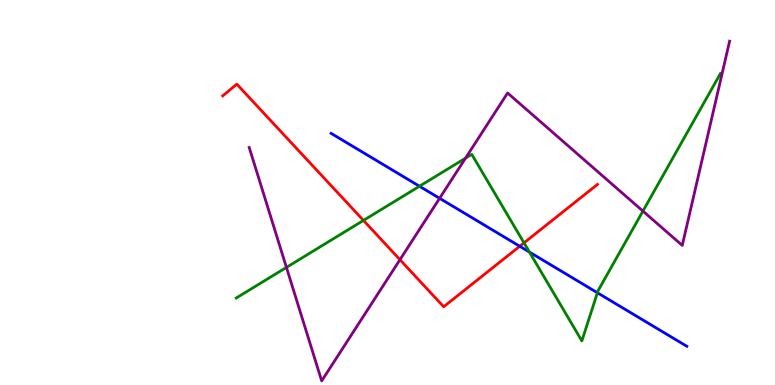[{'lines': ['blue', 'red'], 'intersections': [{'x': 6.71, 'y': 3.6}]}, {'lines': ['green', 'red'], 'intersections': [{'x': 4.69, 'y': 4.28}, {'x': 6.76, 'y': 3.69}]}, {'lines': ['purple', 'red'], 'intersections': [{'x': 5.16, 'y': 3.25}]}, {'lines': ['blue', 'green'], 'intersections': [{'x': 5.41, 'y': 5.16}, {'x': 6.83, 'y': 3.45}, {'x': 7.71, 'y': 2.4}]}, {'lines': ['blue', 'purple'], 'intersections': [{'x': 5.67, 'y': 4.85}]}, {'lines': ['green', 'purple'], 'intersections': [{'x': 3.7, 'y': 3.05}, {'x': 6.01, 'y': 5.89}, {'x': 8.3, 'y': 4.52}]}]